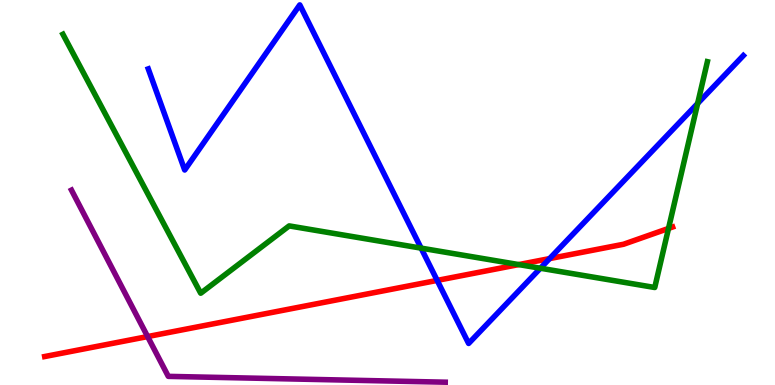[{'lines': ['blue', 'red'], 'intersections': [{'x': 5.64, 'y': 2.72}, {'x': 7.09, 'y': 3.28}]}, {'lines': ['green', 'red'], 'intersections': [{'x': 6.69, 'y': 3.13}, {'x': 8.63, 'y': 4.07}]}, {'lines': ['purple', 'red'], 'intersections': [{'x': 1.9, 'y': 1.26}]}, {'lines': ['blue', 'green'], 'intersections': [{'x': 5.43, 'y': 3.56}, {'x': 6.97, 'y': 3.03}, {'x': 9.0, 'y': 7.31}]}, {'lines': ['blue', 'purple'], 'intersections': []}, {'lines': ['green', 'purple'], 'intersections': []}]